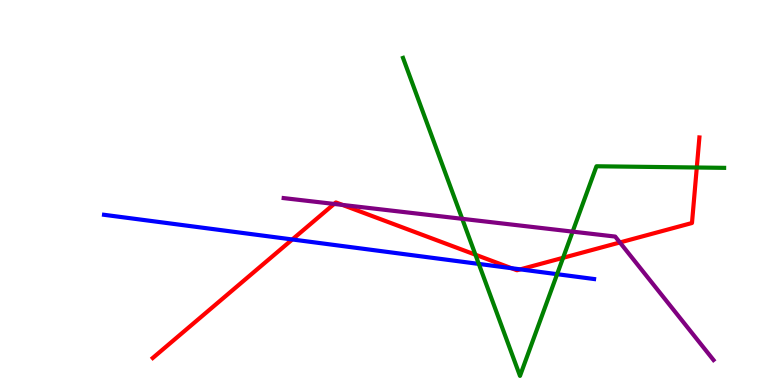[{'lines': ['blue', 'red'], 'intersections': [{'x': 3.77, 'y': 3.78}, {'x': 6.6, 'y': 3.03}, {'x': 6.71, 'y': 3.0}]}, {'lines': ['green', 'red'], 'intersections': [{'x': 6.13, 'y': 3.38}, {'x': 7.27, 'y': 3.3}, {'x': 8.99, 'y': 5.65}]}, {'lines': ['purple', 'red'], 'intersections': [{'x': 4.31, 'y': 4.7}, {'x': 4.42, 'y': 4.68}, {'x': 8.0, 'y': 3.7}]}, {'lines': ['blue', 'green'], 'intersections': [{'x': 6.18, 'y': 3.15}, {'x': 7.19, 'y': 2.88}]}, {'lines': ['blue', 'purple'], 'intersections': []}, {'lines': ['green', 'purple'], 'intersections': [{'x': 5.96, 'y': 4.32}, {'x': 7.39, 'y': 3.98}]}]